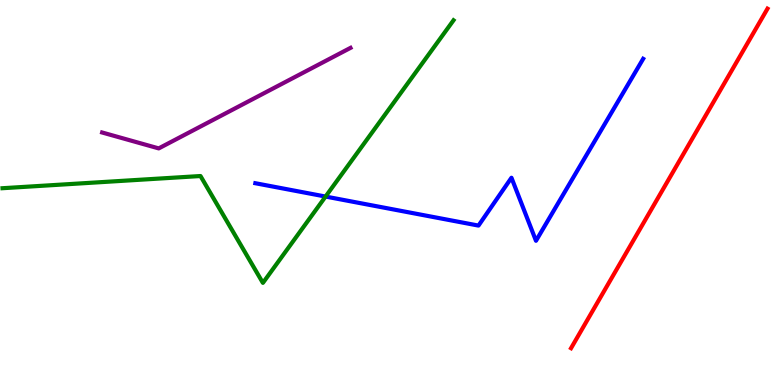[{'lines': ['blue', 'red'], 'intersections': []}, {'lines': ['green', 'red'], 'intersections': []}, {'lines': ['purple', 'red'], 'intersections': []}, {'lines': ['blue', 'green'], 'intersections': [{'x': 4.2, 'y': 4.89}]}, {'lines': ['blue', 'purple'], 'intersections': []}, {'lines': ['green', 'purple'], 'intersections': []}]